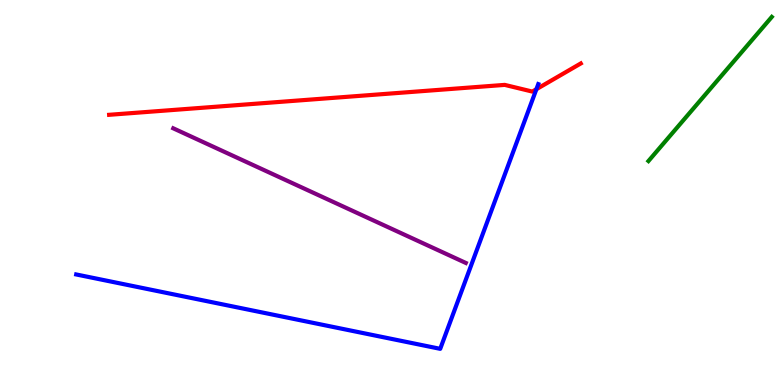[{'lines': ['blue', 'red'], 'intersections': [{'x': 6.92, 'y': 7.68}]}, {'lines': ['green', 'red'], 'intersections': []}, {'lines': ['purple', 'red'], 'intersections': []}, {'lines': ['blue', 'green'], 'intersections': []}, {'lines': ['blue', 'purple'], 'intersections': []}, {'lines': ['green', 'purple'], 'intersections': []}]